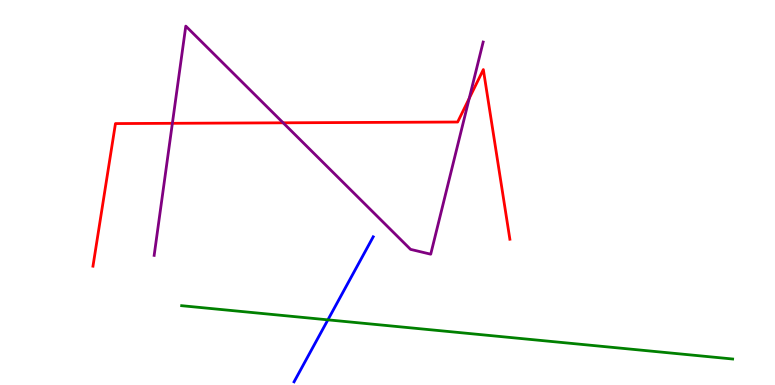[{'lines': ['blue', 'red'], 'intersections': []}, {'lines': ['green', 'red'], 'intersections': []}, {'lines': ['purple', 'red'], 'intersections': [{'x': 2.22, 'y': 6.8}, {'x': 3.65, 'y': 6.81}, {'x': 6.05, 'y': 7.45}]}, {'lines': ['blue', 'green'], 'intersections': [{'x': 4.23, 'y': 1.69}]}, {'lines': ['blue', 'purple'], 'intersections': []}, {'lines': ['green', 'purple'], 'intersections': []}]